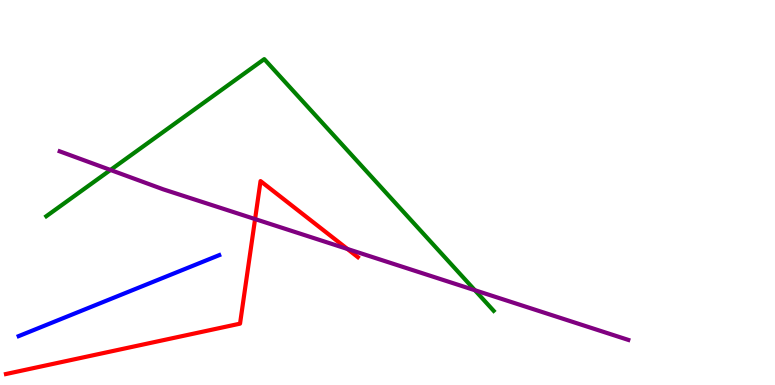[{'lines': ['blue', 'red'], 'intersections': []}, {'lines': ['green', 'red'], 'intersections': []}, {'lines': ['purple', 'red'], 'intersections': [{'x': 3.29, 'y': 4.31}, {'x': 4.48, 'y': 3.53}]}, {'lines': ['blue', 'green'], 'intersections': []}, {'lines': ['blue', 'purple'], 'intersections': []}, {'lines': ['green', 'purple'], 'intersections': [{'x': 1.43, 'y': 5.59}, {'x': 6.13, 'y': 2.46}]}]